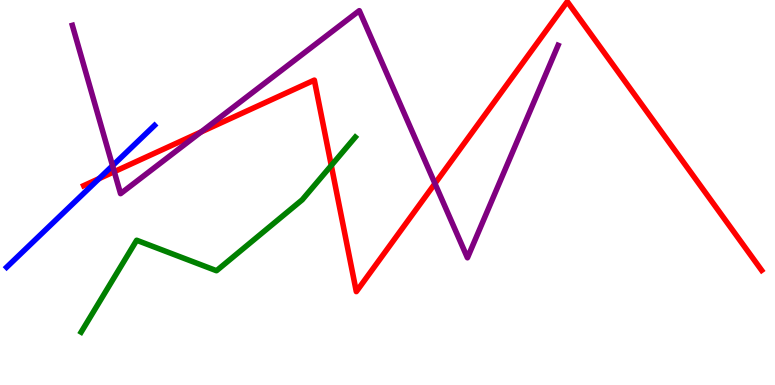[{'lines': ['blue', 'red'], 'intersections': [{'x': 1.28, 'y': 5.36}]}, {'lines': ['green', 'red'], 'intersections': [{'x': 4.27, 'y': 5.7}]}, {'lines': ['purple', 'red'], 'intersections': [{'x': 1.47, 'y': 5.54}, {'x': 2.59, 'y': 6.57}, {'x': 5.61, 'y': 5.23}]}, {'lines': ['blue', 'green'], 'intersections': []}, {'lines': ['blue', 'purple'], 'intersections': [{'x': 1.45, 'y': 5.7}]}, {'lines': ['green', 'purple'], 'intersections': []}]